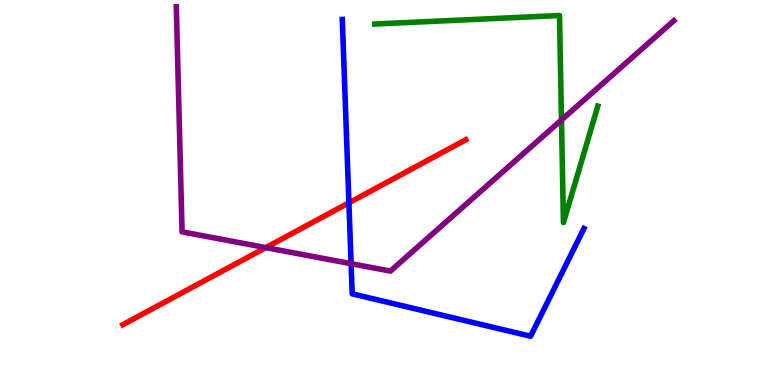[{'lines': ['blue', 'red'], 'intersections': [{'x': 4.5, 'y': 4.73}]}, {'lines': ['green', 'red'], 'intersections': []}, {'lines': ['purple', 'red'], 'intersections': [{'x': 3.43, 'y': 3.57}]}, {'lines': ['blue', 'green'], 'intersections': []}, {'lines': ['blue', 'purple'], 'intersections': [{'x': 4.53, 'y': 3.15}]}, {'lines': ['green', 'purple'], 'intersections': [{'x': 7.24, 'y': 6.88}]}]